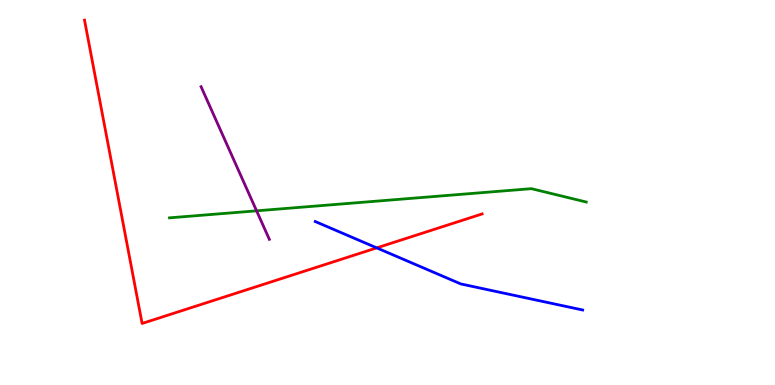[{'lines': ['blue', 'red'], 'intersections': [{'x': 4.86, 'y': 3.56}]}, {'lines': ['green', 'red'], 'intersections': []}, {'lines': ['purple', 'red'], 'intersections': []}, {'lines': ['blue', 'green'], 'intersections': []}, {'lines': ['blue', 'purple'], 'intersections': []}, {'lines': ['green', 'purple'], 'intersections': [{'x': 3.31, 'y': 4.52}]}]